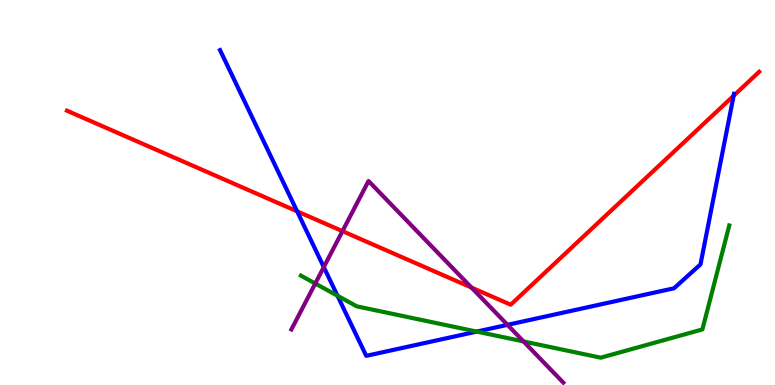[{'lines': ['blue', 'red'], 'intersections': [{'x': 3.83, 'y': 4.51}, {'x': 9.47, 'y': 7.51}]}, {'lines': ['green', 'red'], 'intersections': []}, {'lines': ['purple', 'red'], 'intersections': [{'x': 4.42, 'y': 4.0}, {'x': 6.08, 'y': 2.53}]}, {'lines': ['blue', 'green'], 'intersections': [{'x': 4.35, 'y': 2.32}, {'x': 6.15, 'y': 1.39}]}, {'lines': ['blue', 'purple'], 'intersections': [{'x': 4.18, 'y': 3.06}, {'x': 6.55, 'y': 1.56}]}, {'lines': ['green', 'purple'], 'intersections': [{'x': 4.07, 'y': 2.64}, {'x': 6.76, 'y': 1.13}]}]